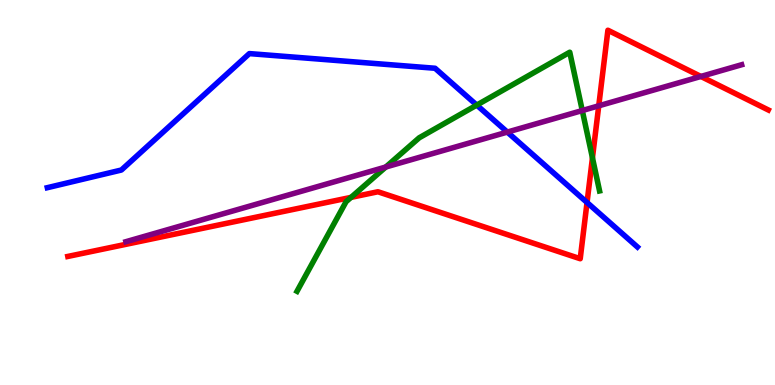[{'lines': ['blue', 'red'], 'intersections': [{'x': 7.57, 'y': 4.74}]}, {'lines': ['green', 'red'], 'intersections': [{'x': 4.53, 'y': 4.87}, {'x': 7.64, 'y': 5.9}]}, {'lines': ['purple', 'red'], 'intersections': [{'x': 7.73, 'y': 7.25}, {'x': 9.04, 'y': 8.01}]}, {'lines': ['blue', 'green'], 'intersections': [{'x': 6.15, 'y': 7.27}]}, {'lines': ['blue', 'purple'], 'intersections': [{'x': 6.55, 'y': 6.57}]}, {'lines': ['green', 'purple'], 'intersections': [{'x': 4.98, 'y': 5.66}, {'x': 7.51, 'y': 7.13}]}]